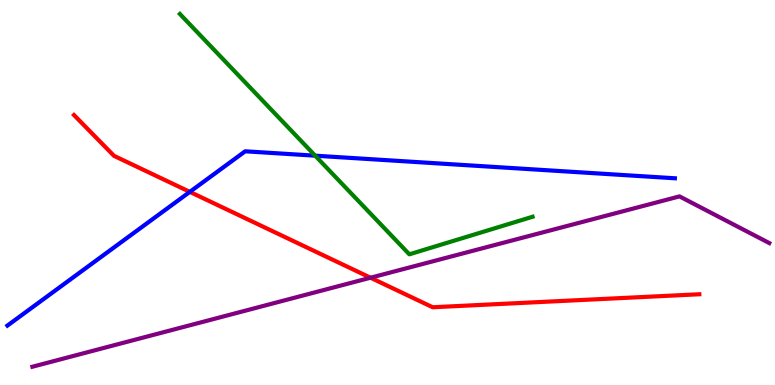[{'lines': ['blue', 'red'], 'intersections': [{'x': 2.45, 'y': 5.02}]}, {'lines': ['green', 'red'], 'intersections': []}, {'lines': ['purple', 'red'], 'intersections': [{'x': 4.78, 'y': 2.79}]}, {'lines': ['blue', 'green'], 'intersections': [{'x': 4.07, 'y': 5.96}]}, {'lines': ['blue', 'purple'], 'intersections': []}, {'lines': ['green', 'purple'], 'intersections': []}]